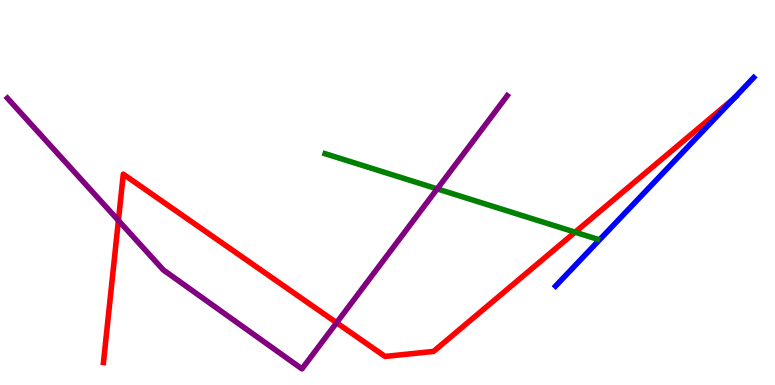[{'lines': ['blue', 'red'], 'intersections': [{'x': 9.47, 'y': 7.44}]}, {'lines': ['green', 'red'], 'intersections': [{'x': 7.42, 'y': 3.97}]}, {'lines': ['purple', 'red'], 'intersections': [{'x': 1.53, 'y': 4.27}, {'x': 4.34, 'y': 1.62}]}, {'lines': ['blue', 'green'], 'intersections': []}, {'lines': ['blue', 'purple'], 'intersections': []}, {'lines': ['green', 'purple'], 'intersections': [{'x': 5.64, 'y': 5.09}]}]